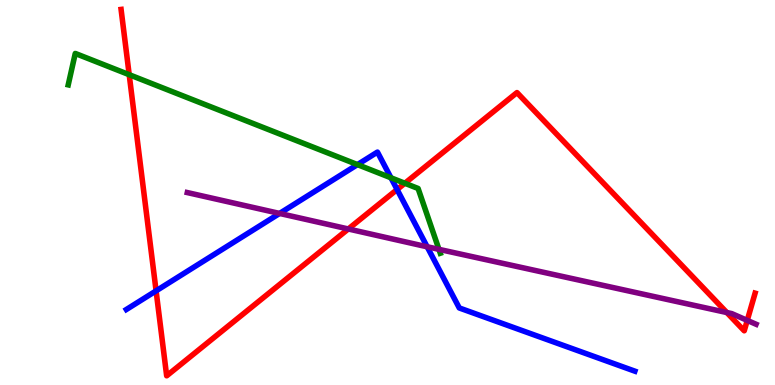[{'lines': ['blue', 'red'], 'intersections': [{'x': 2.01, 'y': 2.45}, {'x': 5.12, 'y': 5.08}]}, {'lines': ['green', 'red'], 'intersections': [{'x': 1.67, 'y': 8.06}, {'x': 5.22, 'y': 5.24}]}, {'lines': ['purple', 'red'], 'intersections': [{'x': 4.49, 'y': 4.05}, {'x': 9.38, 'y': 1.88}, {'x': 9.64, 'y': 1.68}]}, {'lines': ['blue', 'green'], 'intersections': [{'x': 4.61, 'y': 5.72}, {'x': 5.04, 'y': 5.38}]}, {'lines': ['blue', 'purple'], 'intersections': [{'x': 3.61, 'y': 4.46}, {'x': 5.51, 'y': 3.59}]}, {'lines': ['green', 'purple'], 'intersections': [{'x': 5.66, 'y': 3.52}]}]